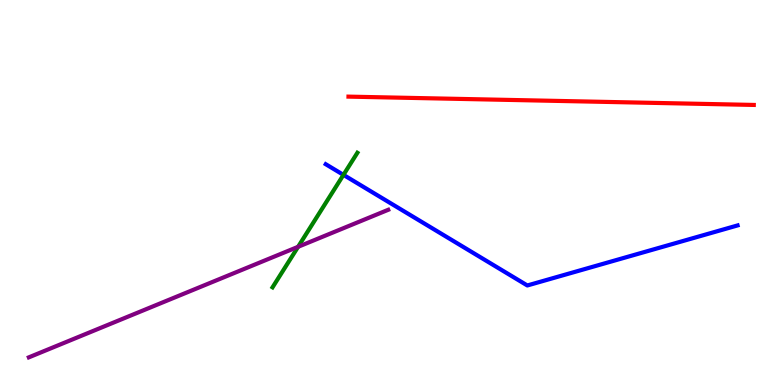[{'lines': ['blue', 'red'], 'intersections': []}, {'lines': ['green', 'red'], 'intersections': []}, {'lines': ['purple', 'red'], 'intersections': []}, {'lines': ['blue', 'green'], 'intersections': [{'x': 4.43, 'y': 5.46}]}, {'lines': ['blue', 'purple'], 'intersections': []}, {'lines': ['green', 'purple'], 'intersections': [{'x': 3.85, 'y': 3.59}]}]